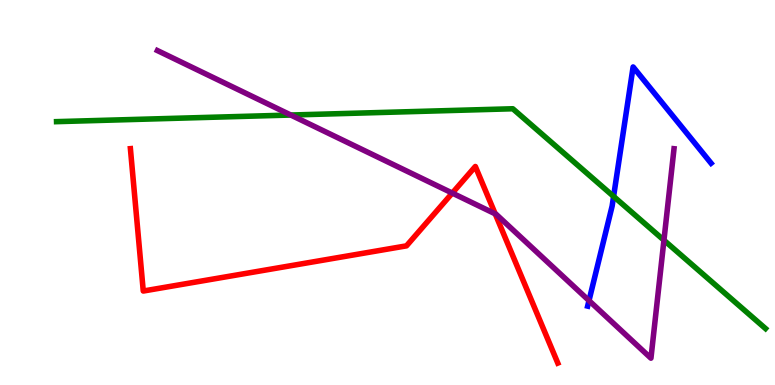[{'lines': ['blue', 'red'], 'intersections': []}, {'lines': ['green', 'red'], 'intersections': []}, {'lines': ['purple', 'red'], 'intersections': [{'x': 5.84, 'y': 4.99}, {'x': 6.39, 'y': 4.45}]}, {'lines': ['blue', 'green'], 'intersections': [{'x': 7.92, 'y': 4.9}]}, {'lines': ['blue', 'purple'], 'intersections': [{'x': 7.6, 'y': 2.19}]}, {'lines': ['green', 'purple'], 'intersections': [{'x': 3.75, 'y': 7.01}, {'x': 8.57, 'y': 3.76}]}]